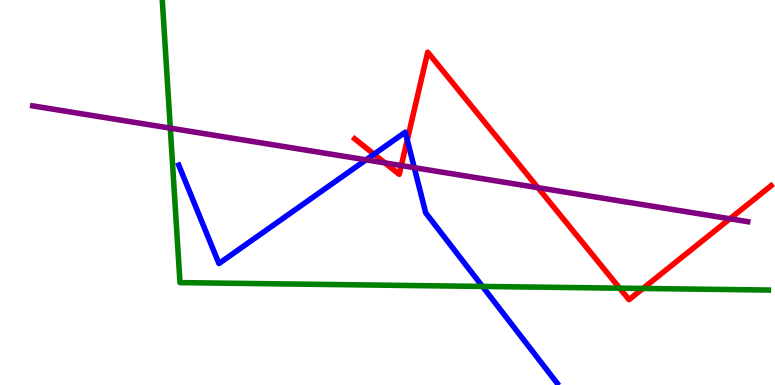[{'lines': ['blue', 'red'], 'intersections': [{'x': 4.83, 'y': 5.99}, {'x': 5.26, 'y': 6.37}]}, {'lines': ['green', 'red'], 'intersections': [{'x': 8.0, 'y': 2.52}, {'x': 8.3, 'y': 2.51}]}, {'lines': ['purple', 'red'], 'intersections': [{'x': 4.97, 'y': 5.77}, {'x': 5.18, 'y': 5.7}, {'x': 6.94, 'y': 5.13}, {'x': 9.42, 'y': 4.32}]}, {'lines': ['blue', 'green'], 'intersections': [{'x': 6.23, 'y': 2.56}]}, {'lines': ['blue', 'purple'], 'intersections': [{'x': 4.72, 'y': 5.85}, {'x': 5.35, 'y': 5.65}]}, {'lines': ['green', 'purple'], 'intersections': [{'x': 2.2, 'y': 6.67}]}]